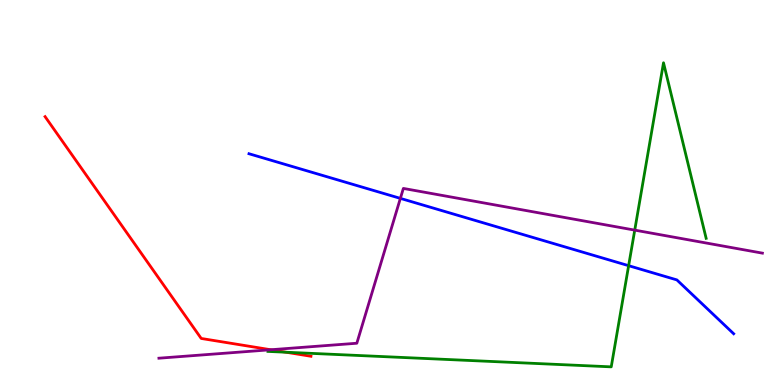[{'lines': ['blue', 'red'], 'intersections': []}, {'lines': ['green', 'red'], 'intersections': [{'x': 3.69, 'y': 0.851}]}, {'lines': ['purple', 'red'], 'intersections': [{'x': 3.49, 'y': 0.916}]}, {'lines': ['blue', 'green'], 'intersections': [{'x': 8.11, 'y': 3.1}]}, {'lines': ['blue', 'purple'], 'intersections': [{'x': 5.17, 'y': 4.85}]}, {'lines': ['green', 'purple'], 'intersections': [{'x': 8.19, 'y': 4.02}]}]